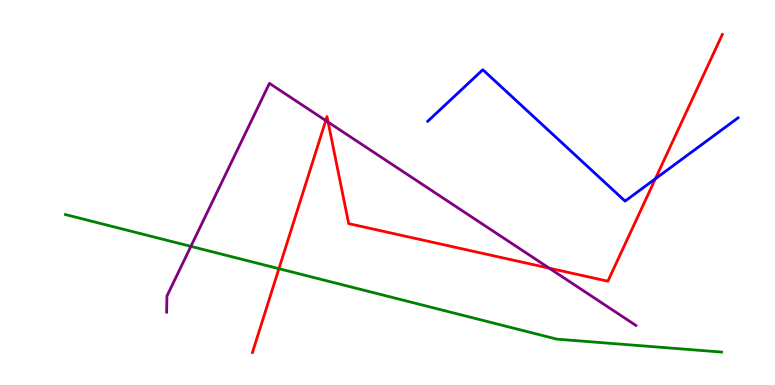[{'lines': ['blue', 'red'], 'intersections': [{'x': 8.46, 'y': 5.36}]}, {'lines': ['green', 'red'], 'intersections': [{'x': 3.6, 'y': 3.02}]}, {'lines': ['purple', 'red'], 'intersections': [{'x': 4.2, 'y': 6.87}, {'x': 4.23, 'y': 6.83}, {'x': 7.09, 'y': 3.03}]}, {'lines': ['blue', 'green'], 'intersections': []}, {'lines': ['blue', 'purple'], 'intersections': []}, {'lines': ['green', 'purple'], 'intersections': [{'x': 2.46, 'y': 3.6}]}]